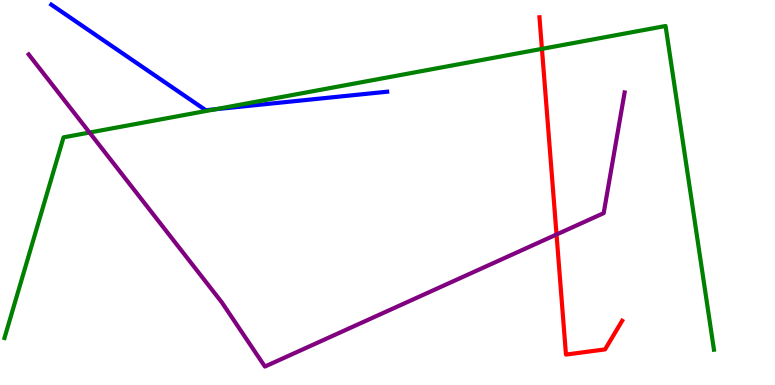[{'lines': ['blue', 'red'], 'intersections': []}, {'lines': ['green', 'red'], 'intersections': [{'x': 6.99, 'y': 8.73}]}, {'lines': ['purple', 'red'], 'intersections': [{'x': 7.18, 'y': 3.91}]}, {'lines': ['blue', 'green'], 'intersections': [{'x': 2.78, 'y': 7.16}]}, {'lines': ['blue', 'purple'], 'intersections': []}, {'lines': ['green', 'purple'], 'intersections': [{'x': 1.16, 'y': 6.56}]}]